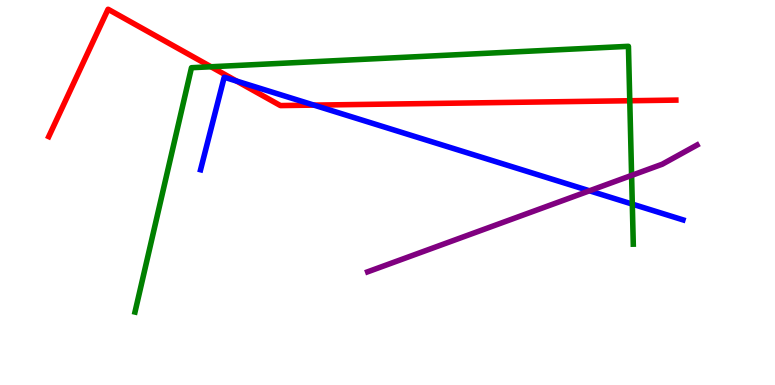[{'lines': ['blue', 'red'], 'intersections': [{'x': 3.05, 'y': 7.89}, {'x': 4.05, 'y': 7.27}]}, {'lines': ['green', 'red'], 'intersections': [{'x': 2.72, 'y': 8.27}, {'x': 8.13, 'y': 7.38}]}, {'lines': ['purple', 'red'], 'intersections': []}, {'lines': ['blue', 'green'], 'intersections': [{'x': 8.16, 'y': 4.7}]}, {'lines': ['blue', 'purple'], 'intersections': [{'x': 7.61, 'y': 5.04}]}, {'lines': ['green', 'purple'], 'intersections': [{'x': 8.15, 'y': 5.44}]}]